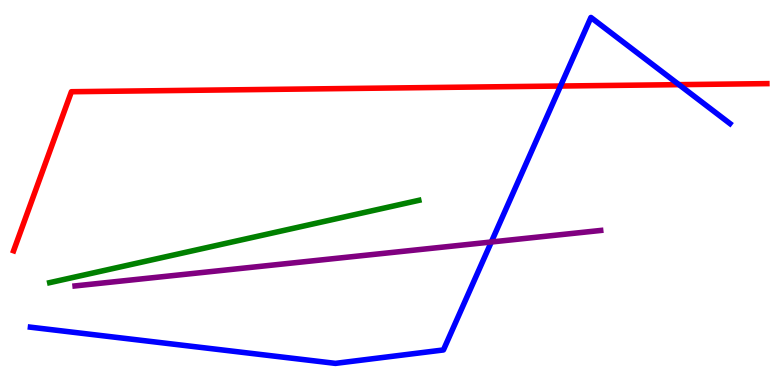[{'lines': ['blue', 'red'], 'intersections': [{'x': 7.23, 'y': 7.77}, {'x': 8.76, 'y': 7.8}]}, {'lines': ['green', 'red'], 'intersections': []}, {'lines': ['purple', 'red'], 'intersections': []}, {'lines': ['blue', 'green'], 'intersections': []}, {'lines': ['blue', 'purple'], 'intersections': [{'x': 6.34, 'y': 3.71}]}, {'lines': ['green', 'purple'], 'intersections': []}]